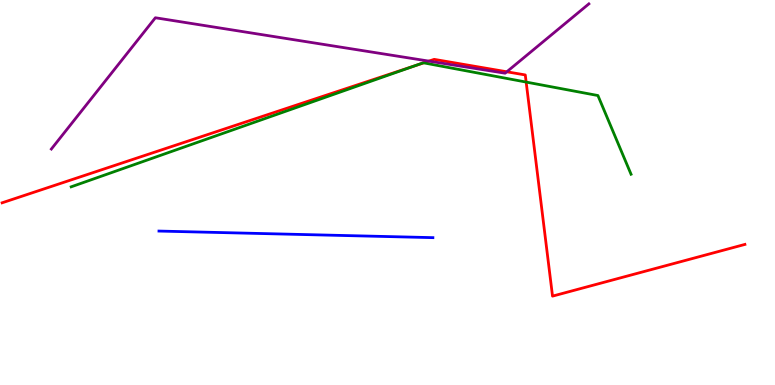[{'lines': ['blue', 'red'], 'intersections': []}, {'lines': ['green', 'red'], 'intersections': [{'x': 5.35, 'y': 8.29}, {'x': 5.47, 'y': 8.37}, {'x': 6.79, 'y': 7.87}]}, {'lines': ['purple', 'red'], 'intersections': [{'x': 5.53, 'y': 8.41}, {'x': 6.54, 'y': 8.14}]}, {'lines': ['blue', 'green'], 'intersections': []}, {'lines': ['blue', 'purple'], 'intersections': []}, {'lines': ['green', 'purple'], 'intersections': []}]